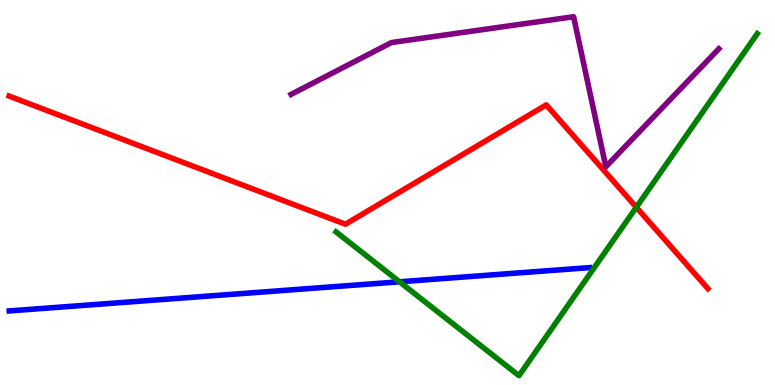[{'lines': ['blue', 'red'], 'intersections': []}, {'lines': ['green', 'red'], 'intersections': [{'x': 8.21, 'y': 4.62}]}, {'lines': ['purple', 'red'], 'intersections': []}, {'lines': ['blue', 'green'], 'intersections': [{'x': 5.16, 'y': 2.68}]}, {'lines': ['blue', 'purple'], 'intersections': []}, {'lines': ['green', 'purple'], 'intersections': []}]